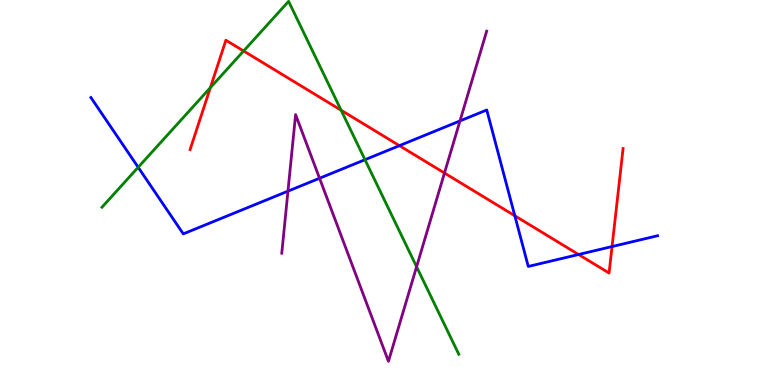[{'lines': ['blue', 'red'], 'intersections': [{'x': 5.15, 'y': 6.22}, {'x': 6.64, 'y': 4.4}, {'x': 7.47, 'y': 3.39}, {'x': 7.9, 'y': 3.6}]}, {'lines': ['green', 'red'], 'intersections': [{'x': 2.71, 'y': 7.72}, {'x': 3.14, 'y': 8.68}, {'x': 4.4, 'y': 7.14}]}, {'lines': ['purple', 'red'], 'intersections': [{'x': 5.74, 'y': 5.51}]}, {'lines': ['blue', 'green'], 'intersections': [{'x': 1.78, 'y': 5.65}, {'x': 4.71, 'y': 5.85}]}, {'lines': ['blue', 'purple'], 'intersections': [{'x': 3.72, 'y': 5.03}, {'x': 4.12, 'y': 5.37}, {'x': 5.94, 'y': 6.86}]}, {'lines': ['green', 'purple'], 'intersections': [{'x': 5.38, 'y': 3.07}]}]